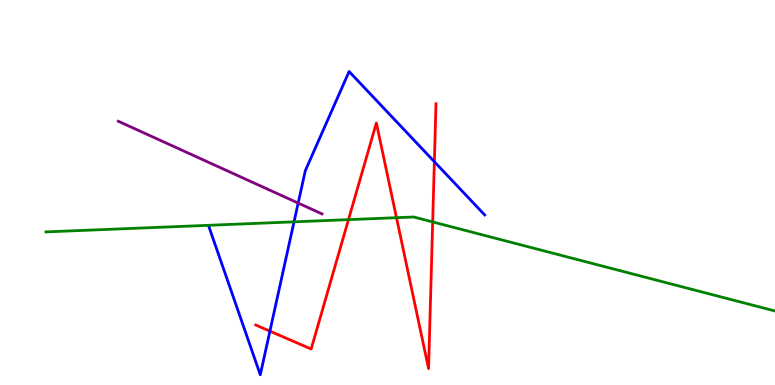[{'lines': ['blue', 'red'], 'intersections': [{'x': 3.48, 'y': 1.4}, {'x': 5.6, 'y': 5.8}]}, {'lines': ['green', 'red'], 'intersections': [{'x': 4.5, 'y': 4.3}, {'x': 5.12, 'y': 4.35}, {'x': 5.58, 'y': 4.24}]}, {'lines': ['purple', 'red'], 'intersections': []}, {'lines': ['blue', 'green'], 'intersections': [{'x': 3.79, 'y': 4.24}]}, {'lines': ['blue', 'purple'], 'intersections': [{'x': 3.85, 'y': 4.73}]}, {'lines': ['green', 'purple'], 'intersections': []}]